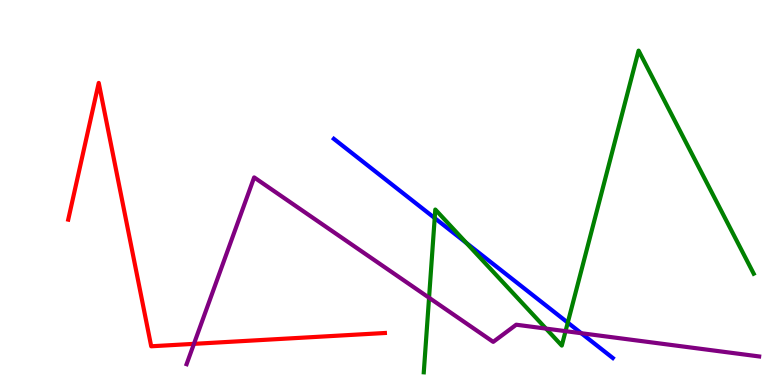[{'lines': ['blue', 'red'], 'intersections': []}, {'lines': ['green', 'red'], 'intersections': []}, {'lines': ['purple', 'red'], 'intersections': [{'x': 2.5, 'y': 1.07}]}, {'lines': ['blue', 'green'], 'intersections': [{'x': 5.61, 'y': 4.34}, {'x': 6.02, 'y': 3.69}, {'x': 7.33, 'y': 1.62}]}, {'lines': ['blue', 'purple'], 'intersections': [{'x': 7.5, 'y': 1.35}]}, {'lines': ['green', 'purple'], 'intersections': [{'x': 5.54, 'y': 2.27}, {'x': 7.05, 'y': 1.46}, {'x': 7.3, 'y': 1.4}]}]